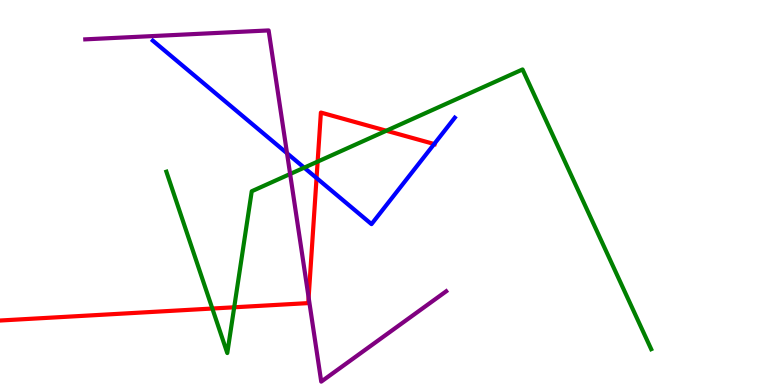[{'lines': ['blue', 'red'], 'intersections': [{'x': 4.08, 'y': 5.38}, {'x': 5.6, 'y': 6.26}]}, {'lines': ['green', 'red'], 'intersections': [{'x': 2.74, 'y': 1.99}, {'x': 3.02, 'y': 2.02}, {'x': 4.1, 'y': 5.8}, {'x': 4.98, 'y': 6.6}]}, {'lines': ['purple', 'red'], 'intersections': [{'x': 3.98, 'y': 2.27}]}, {'lines': ['blue', 'green'], 'intersections': [{'x': 3.93, 'y': 5.65}]}, {'lines': ['blue', 'purple'], 'intersections': [{'x': 3.7, 'y': 6.02}]}, {'lines': ['green', 'purple'], 'intersections': [{'x': 3.74, 'y': 5.48}]}]